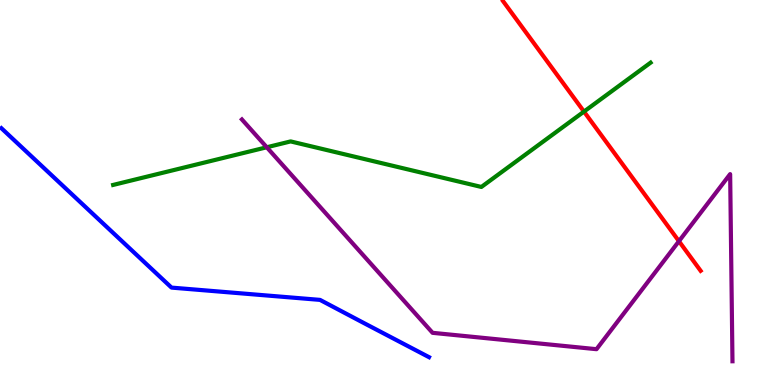[{'lines': ['blue', 'red'], 'intersections': []}, {'lines': ['green', 'red'], 'intersections': [{'x': 7.54, 'y': 7.1}]}, {'lines': ['purple', 'red'], 'intersections': [{'x': 8.76, 'y': 3.74}]}, {'lines': ['blue', 'green'], 'intersections': []}, {'lines': ['blue', 'purple'], 'intersections': []}, {'lines': ['green', 'purple'], 'intersections': [{'x': 3.44, 'y': 6.17}]}]